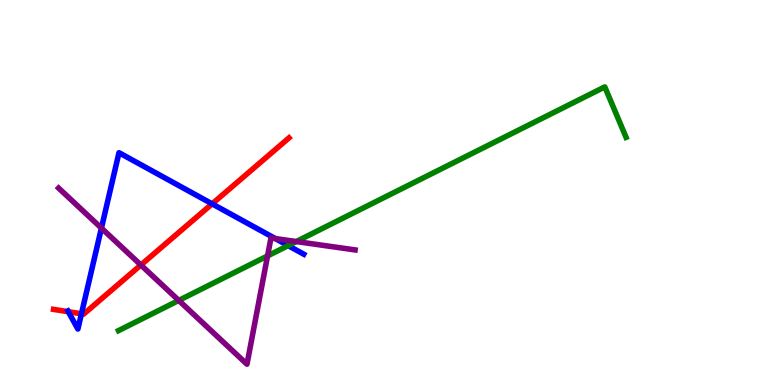[{'lines': ['blue', 'red'], 'intersections': [{'x': 0.881, 'y': 1.9}, {'x': 1.05, 'y': 1.85}, {'x': 2.74, 'y': 4.71}]}, {'lines': ['green', 'red'], 'intersections': []}, {'lines': ['purple', 'red'], 'intersections': [{'x': 1.82, 'y': 3.12}]}, {'lines': ['blue', 'green'], 'intersections': [{'x': 3.72, 'y': 3.62}]}, {'lines': ['blue', 'purple'], 'intersections': [{'x': 1.31, 'y': 4.08}, {'x': 3.55, 'y': 3.8}]}, {'lines': ['green', 'purple'], 'intersections': [{'x': 2.31, 'y': 2.2}, {'x': 3.45, 'y': 3.35}, {'x': 3.82, 'y': 3.73}]}]